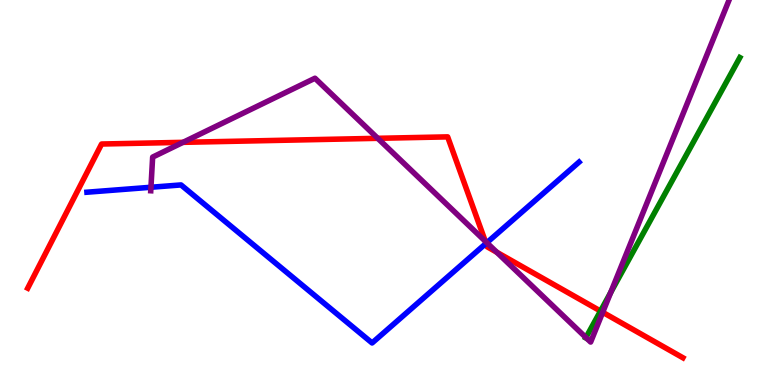[{'lines': ['blue', 'red'], 'intersections': [{'x': 6.27, 'y': 3.68}]}, {'lines': ['green', 'red'], 'intersections': [{'x': 7.75, 'y': 1.92}]}, {'lines': ['purple', 'red'], 'intersections': [{'x': 2.36, 'y': 6.3}, {'x': 4.87, 'y': 6.41}, {'x': 6.26, 'y': 3.73}, {'x': 6.41, 'y': 3.45}, {'x': 7.78, 'y': 1.89}]}, {'lines': ['blue', 'green'], 'intersections': []}, {'lines': ['blue', 'purple'], 'intersections': [{'x': 1.95, 'y': 5.14}, {'x': 6.28, 'y': 3.7}]}, {'lines': ['green', 'purple'], 'intersections': [{'x': 7.56, 'y': 1.23}, {'x': 7.88, 'y': 2.4}]}]